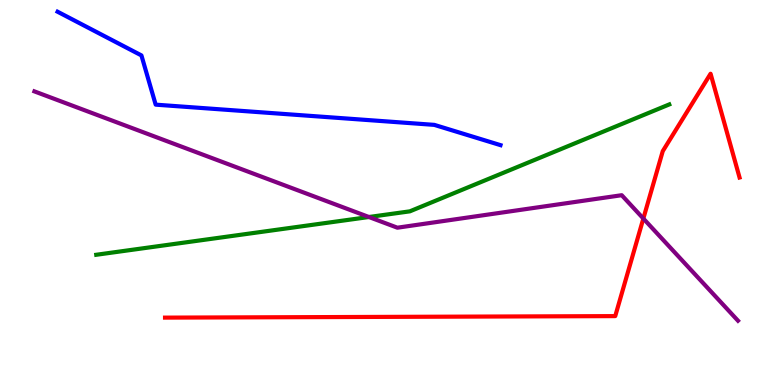[{'lines': ['blue', 'red'], 'intersections': []}, {'lines': ['green', 'red'], 'intersections': []}, {'lines': ['purple', 'red'], 'intersections': [{'x': 8.3, 'y': 4.32}]}, {'lines': ['blue', 'green'], 'intersections': []}, {'lines': ['blue', 'purple'], 'intersections': []}, {'lines': ['green', 'purple'], 'intersections': [{'x': 4.76, 'y': 4.36}]}]